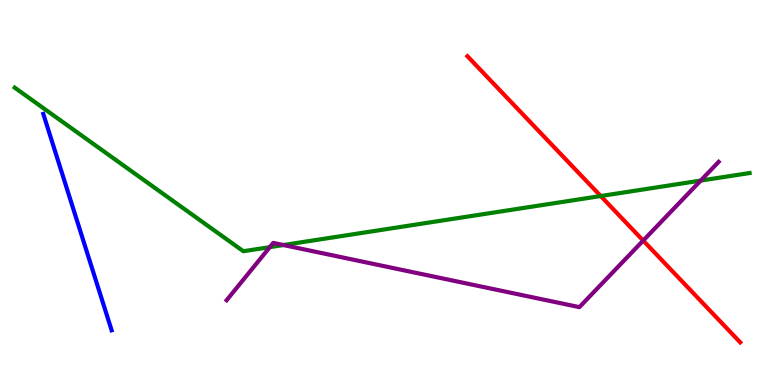[{'lines': ['blue', 'red'], 'intersections': []}, {'lines': ['green', 'red'], 'intersections': [{'x': 7.75, 'y': 4.91}]}, {'lines': ['purple', 'red'], 'intersections': [{'x': 8.3, 'y': 3.75}]}, {'lines': ['blue', 'green'], 'intersections': []}, {'lines': ['blue', 'purple'], 'intersections': []}, {'lines': ['green', 'purple'], 'intersections': [{'x': 3.48, 'y': 3.58}, {'x': 3.66, 'y': 3.64}, {'x': 9.04, 'y': 5.31}]}]